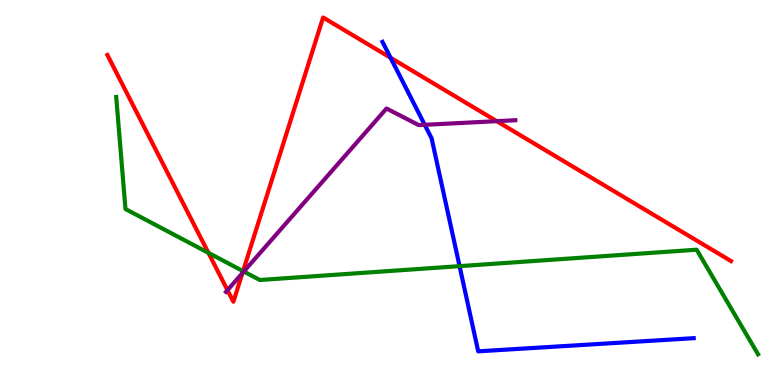[{'lines': ['blue', 'red'], 'intersections': [{'x': 5.04, 'y': 8.5}]}, {'lines': ['green', 'red'], 'intersections': [{'x': 2.69, 'y': 3.43}, {'x': 3.14, 'y': 2.96}]}, {'lines': ['purple', 'red'], 'intersections': [{'x': 2.94, 'y': 2.46}, {'x': 3.13, 'y': 2.91}, {'x': 6.41, 'y': 6.85}]}, {'lines': ['blue', 'green'], 'intersections': [{'x': 5.93, 'y': 3.09}]}, {'lines': ['blue', 'purple'], 'intersections': [{'x': 5.48, 'y': 6.76}]}, {'lines': ['green', 'purple'], 'intersections': [{'x': 3.15, 'y': 2.95}]}]